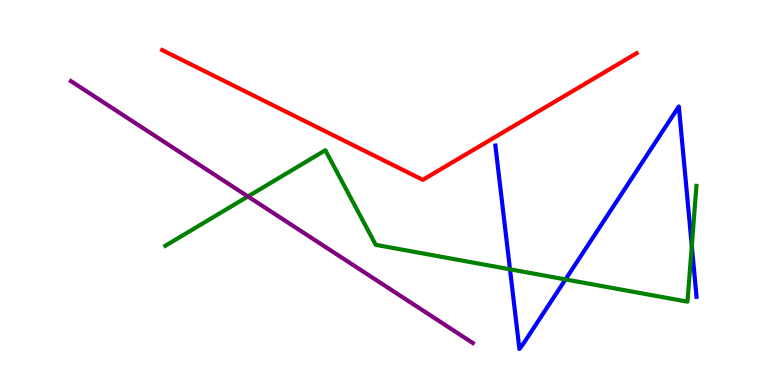[{'lines': ['blue', 'red'], 'intersections': []}, {'lines': ['green', 'red'], 'intersections': []}, {'lines': ['purple', 'red'], 'intersections': []}, {'lines': ['blue', 'green'], 'intersections': [{'x': 6.58, 'y': 3.0}, {'x': 7.3, 'y': 2.74}, {'x': 8.93, 'y': 3.61}]}, {'lines': ['blue', 'purple'], 'intersections': []}, {'lines': ['green', 'purple'], 'intersections': [{'x': 3.2, 'y': 4.9}]}]